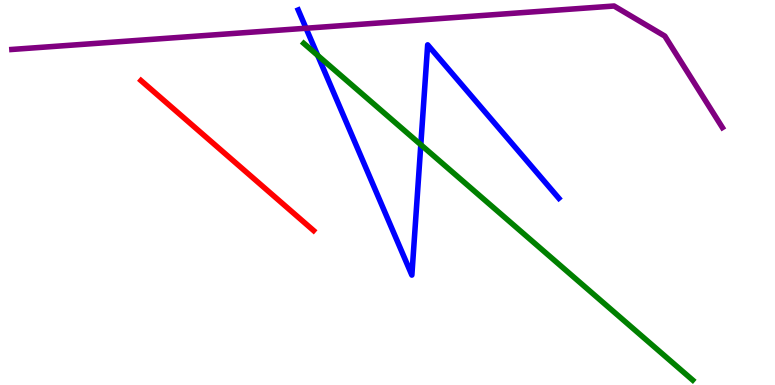[{'lines': ['blue', 'red'], 'intersections': []}, {'lines': ['green', 'red'], 'intersections': []}, {'lines': ['purple', 'red'], 'intersections': []}, {'lines': ['blue', 'green'], 'intersections': [{'x': 4.1, 'y': 8.56}, {'x': 5.43, 'y': 6.24}]}, {'lines': ['blue', 'purple'], 'intersections': [{'x': 3.95, 'y': 9.27}]}, {'lines': ['green', 'purple'], 'intersections': []}]